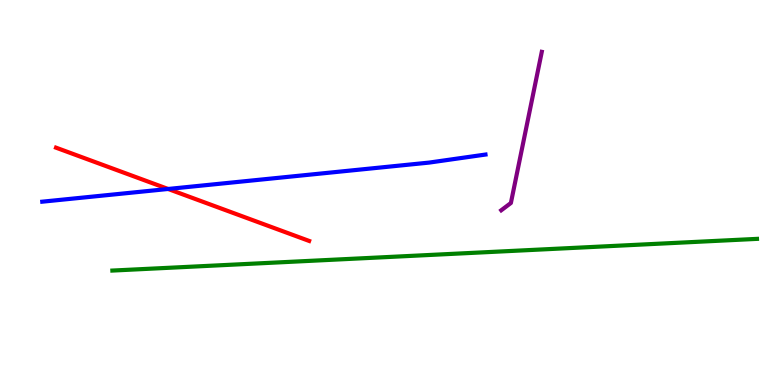[{'lines': ['blue', 'red'], 'intersections': [{'x': 2.17, 'y': 5.09}]}, {'lines': ['green', 'red'], 'intersections': []}, {'lines': ['purple', 'red'], 'intersections': []}, {'lines': ['blue', 'green'], 'intersections': []}, {'lines': ['blue', 'purple'], 'intersections': []}, {'lines': ['green', 'purple'], 'intersections': []}]